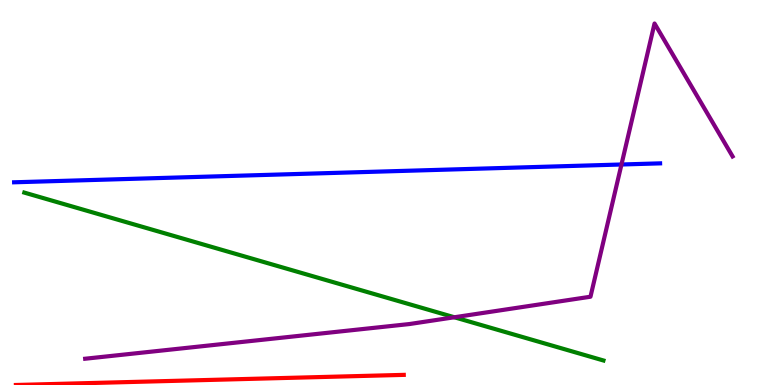[{'lines': ['blue', 'red'], 'intersections': []}, {'lines': ['green', 'red'], 'intersections': []}, {'lines': ['purple', 'red'], 'intersections': []}, {'lines': ['blue', 'green'], 'intersections': []}, {'lines': ['blue', 'purple'], 'intersections': [{'x': 8.02, 'y': 5.73}]}, {'lines': ['green', 'purple'], 'intersections': [{'x': 5.86, 'y': 1.76}]}]